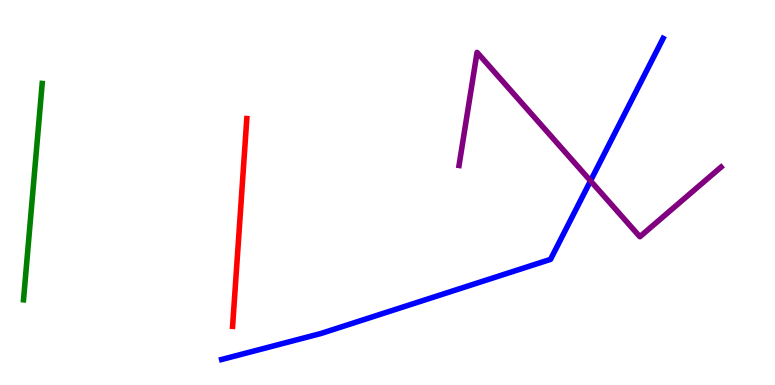[{'lines': ['blue', 'red'], 'intersections': []}, {'lines': ['green', 'red'], 'intersections': []}, {'lines': ['purple', 'red'], 'intersections': []}, {'lines': ['blue', 'green'], 'intersections': []}, {'lines': ['blue', 'purple'], 'intersections': [{'x': 7.62, 'y': 5.3}]}, {'lines': ['green', 'purple'], 'intersections': []}]